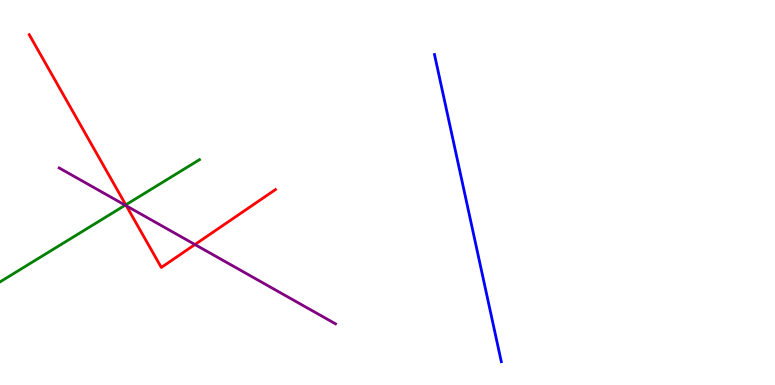[{'lines': ['blue', 'red'], 'intersections': []}, {'lines': ['green', 'red'], 'intersections': [{'x': 1.62, 'y': 4.68}]}, {'lines': ['purple', 'red'], 'intersections': [{'x': 1.63, 'y': 4.65}, {'x': 2.52, 'y': 3.65}]}, {'lines': ['blue', 'green'], 'intersections': []}, {'lines': ['blue', 'purple'], 'intersections': []}, {'lines': ['green', 'purple'], 'intersections': [{'x': 1.62, 'y': 4.67}]}]